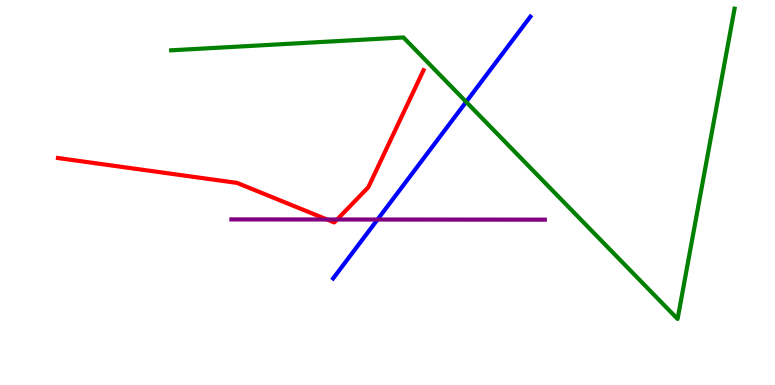[{'lines': ['blue', 'red'], 'intersections': []}, {'lines': ['green', 'red'], 'intersections': []}, {'lines': ['purple', 'red'], 'intersections': [{'x': 4.22, 'y': 4.3}, {'x': 4.35, 'y': 4.3}]}, {'lines': ['blue', 'green'], 'intersections': [{'x': 6.02, 'y': 7.35}]}, {'lines': ['blue', 'purple'], 'intersections': [{'x': 4.87, 'y': 4.3}]}, {'lines': ['green', 'purple'], 'intersections': []}]